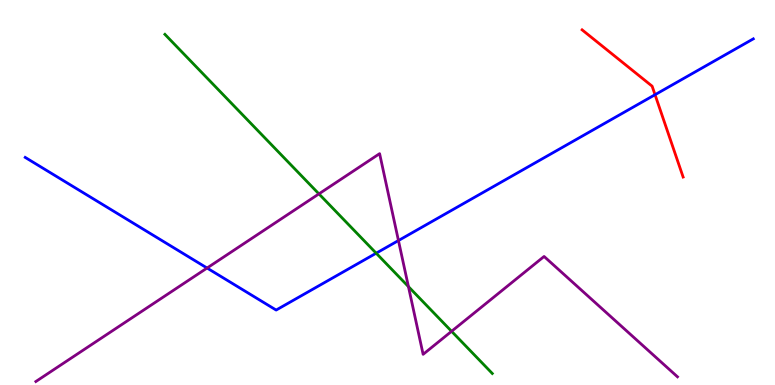[{'lines': ['blue', 'red'], 'intersections': [{'x': 8.45, 'y': 7.54}]}, {'lines': ['green', 'red'], 'intersections': []}, {'lines': ['purple', 'red'], 'intersections': []}, {'lines': ['blue', 'green'], 'intersections': [{'x': 4.85, 'y': 3.42}]}, {'lines': ['blue', 'purple'], 'intersections': [{'x': 2.67, 'y': 3.04}, {'x': 5.14, 'y': 3.75}]}, {'lines': ['green', 'purple'], 'intersections': [{'x': 4.12, 'y': 4.96}, {'x': 5.27, 'y': 2.56}, {'x': 5.83, 'y': 1.39}]}]